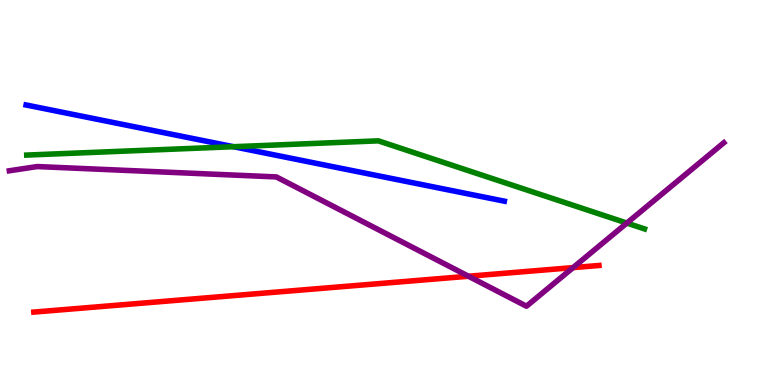[{'lines': ['blue', 'red'], 'intersections': []}, {'lines': ['green', 'red'], 'intersections': []}, {'lines': ['purple', 'red'], 'intersections': [{'x': 6.04, 'y': 2.82}, {'x': 7.39, 'y': 3.05}]}, {'lines': ['blue', 'green'], 'intersections': [{'x': 3.01, 'y': 6.19}]}, {'lines': ['blue', 'purple'], 'intersections': []}, {'lines': ['green', 'purple'], 'intersections': [{'x': 8.09, 'y': 4.21}]}]